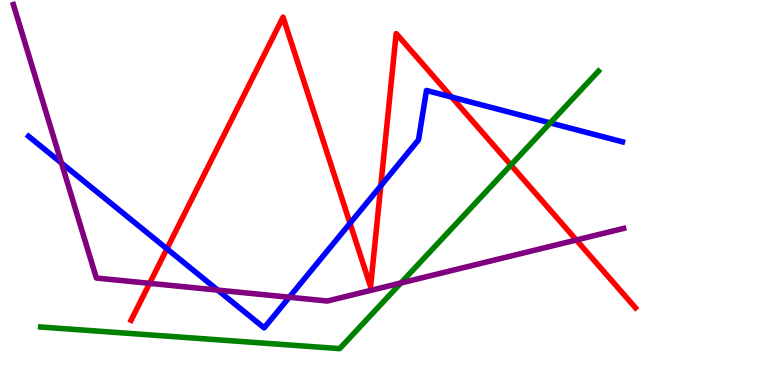[{'lines': ['blue', 'red'], 'intersections': [{'x': 2.15, 'y': 3.54}, {'x': 4.52, 'y': 4.2}, {'x': 4.91, 'y': 5.17}, {'x': 5.83, 'y': 7.48}]}, {'lines': ['green', 'red'], 'intersections': [{'x': 6.59, 'y': 5.71}]}, {'lines': ['purple', 'red'], 'intersections': [{'x': 1.93, 'y': 2.64}, {'x': 7.44, 'y': 3.77}]}, {'lines': ['blue', 'green'], 'intersections': [{'x': 7.1, 'y': 6.81}]}, {'lines': ['blue', 'purple'], 'intersections': [{'x': 0.793, 'y': 5.77}, {'x': 2.81, 'y': 2.46}, {'x': 3.73, 'y': 2.28}]}, {'lines': ['green', 'purple'], 'intersections': [{'x': 5.17, 'y': 2.65}]}]